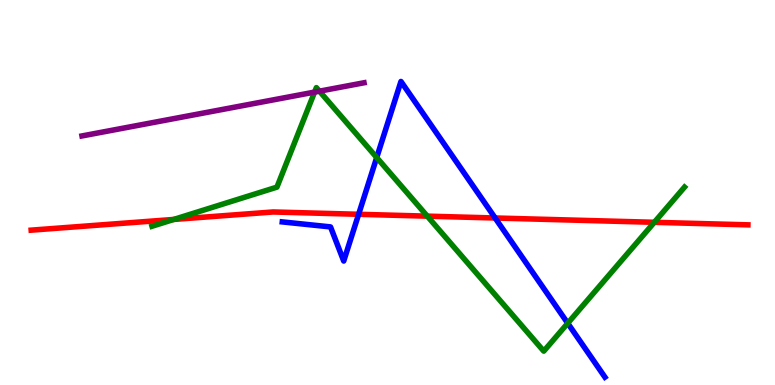[{'lines': ['blue', 'red'], 'intersections': [{'x': 4.63, 'y': 4.43}, {'x': 6.39, 'y': 4.34}]}, {'lines': ['green', 'red'], 'intersections': [{'x': 2.24, 'y': 4.3}, {'x': 5.51, 'y': 4.39}, {'x': 8.44, 'y': 4.23}]}, {'lines': ['purple', 'red'], 'intersections': []}, {'lines': ['blue', 'green'], 'intersections': [{'x': 4.86, 'y': 5.91}, {'x': 7.33, 'y': 1.6}]}, {'lines': ['blue', 'purple'], 'intersections': []}, {'lines': ['green', 'purple'], 'intersections': [{'x': 4.06, 'y': 7.61}, {'x': 4.12, 'y': 7.63}]}]